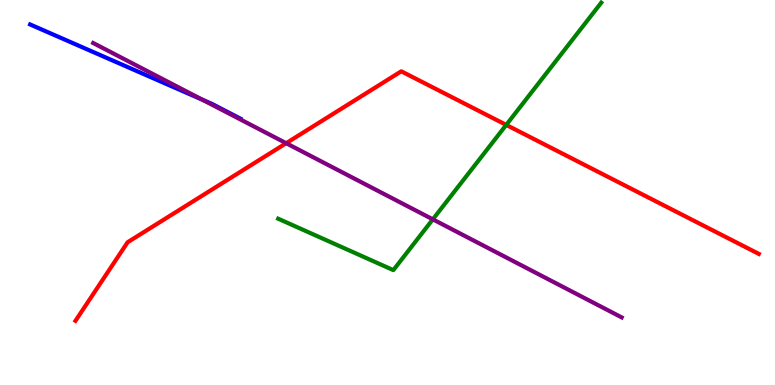[{'lines': ['blue', 'red'], 'intersections': []}, {'lines': ['green', 'red'], 'intersections': [{'x': 6.53, 'y': 6.76}]}, {'lines': ['purple', 'red'], 'intersections': [{'x': 3.69, 'y': 6.28}]}, {'lines': ['blue', 'green'], 'intersections': []}, {'lines': ['blue', 'purple'], 'intersections': [{'x': 2.61, 'y': 7.41}]}, {'lines': ['green', 'purple'], 'intersections': [{'x': 5.58, 'y': 4.3}]}]